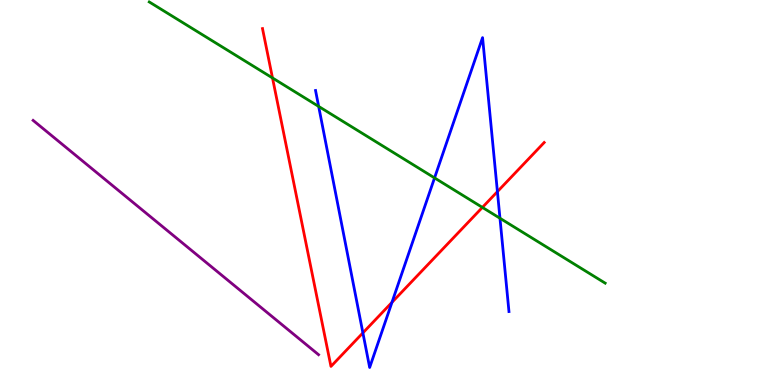[{'lines': ['blue', 'red'], 'intersections': [{'x': 4.68, 'y': 1.35}, {'x': 5.06, 'y': 2.15}, {'x': 6.42, 'y': 5.02}]}, {'lines': ['green', 'red'], 'intersections': [{'x': 3.52, 'y': 7.98}, {'x': 6.22, 'y': 4.61}]}, {'lines': ['purple', 'red'], 'intersections': []}, {'lines': ['blue', 'green'], 'intersections': [{'x': 4.11, 'y': 7.24}, {'x': 5.61, 'y': 5.38}, {'x': 6.45, 'y': 4.33}]}, {'lines': ['blue', 'purple'], 'intersections': []}, {'lines': ['green', 'purple'], 'intersections': []}]